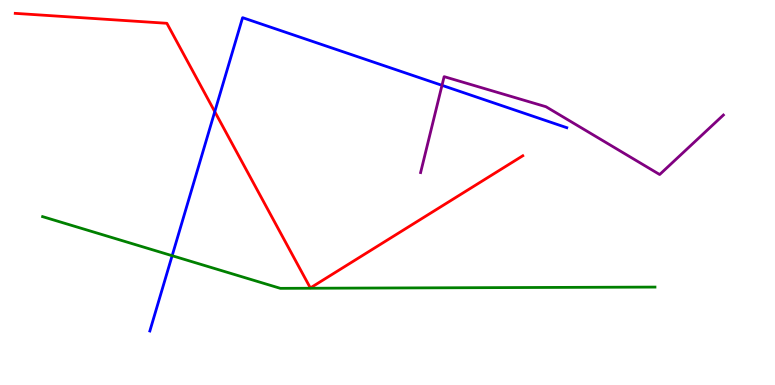[{'lines': ['blue', 'red'], 'intersections': [{'x': 2.77, 'y': 7.1}]}, {'lines': ['green', 'red'], 'intersections': []}, {'lines': ['purple', 'red'], 'intersections': []}, {'lines': ['blue', 'green'], 'intersections': [{'x': 2.22, 'y': 3.36}]}, {'lines': ['blue', 'purple'], 'intersections': [{'x': 5.7, 'y': 7.78}]}, {'lines': ['green', 'purple'], 'intersections': []}]